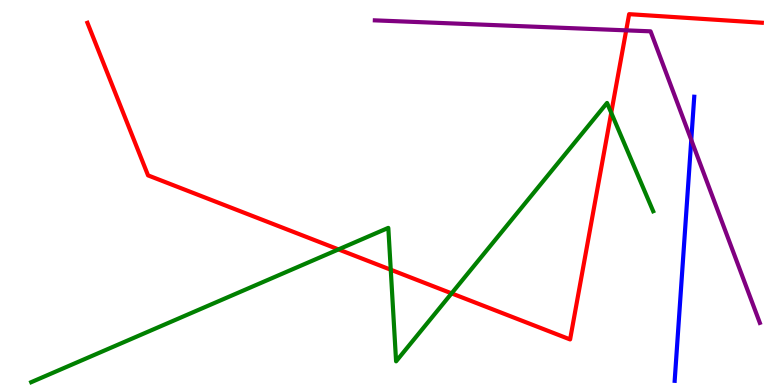[{'lines': ['blue', 'red'], 'intersections': []}, {'lines': ['green', 'red'], 'intersections': [{'x': 4.37, 'y': 3.52}, {'x': 5.04, 'y': 2.99}, {'x': 5.83, 'y': 2.38}, {'x': 7.89, 'y': 7.07}]}, {'lines': ['purple', 'red'], 'intersections': [{'x': 8.08, 'y': 9.21}]}, {'lines': ['blue', 'green'], 'intersections': []}, {'lines': ['blue', 'purple'], 'intersections': [{'x': 8.92, 'y': 6.37}]}, {'lines': ['green', 'purple'], 'intersections': []}]